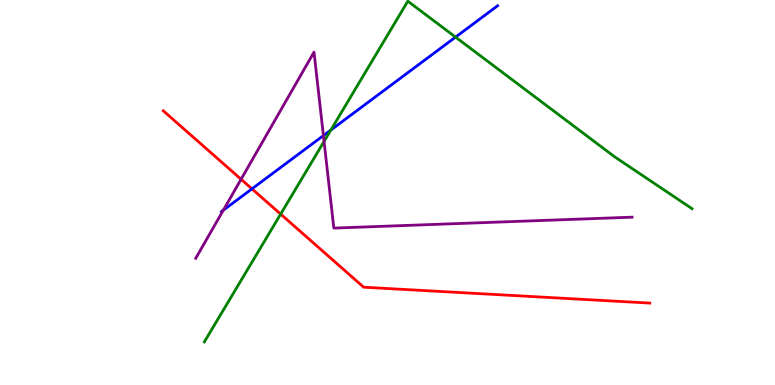[{'lines': ['blue', 'red'], 'intersections': [{'x': 3.25, 'y': 5.09}]}, {'lines': ['green', 'red'], 'intersections': [{'x': 3.62, 'y': 4.44}]}, {'lines': ['purple', 'red'], 'intersections': [{'x': 3.11, 'y': 5.34}]}, {'lines': ['blue', 'green'], 'intersections': [{'x': 4.27, 'y': 6.62}, {'x': 5.88, 'y': 9.04}]}, {'lines': ['blue', 'purple'], 'intersections': [{'x': 2.88, 'y': 4.54}, {'x': 4.17, 'y': 6.48}]}, {'lines': ['green', 'purple'], 'intersections': [{'x': 4.18, 'y': 6.33}]}]